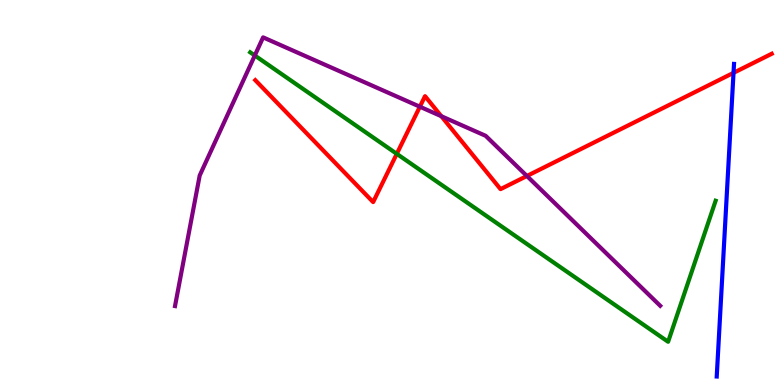[{'lines': ['blue', 'red'], 'intersections': [{'x': 9.46, 'y': 8.11}]}, {'lines': ['green', 'red'], 'intersections': [{'x': 5.12, 'y': 6.0}]}, {'lines': ['purple', 'red'], 'intersections': [{'x': 5.42, 'y': 7.23}, {'x': 5.69, 'y': 6.98}, {'x': 6.8, 'y': 5.43}]}, {'lines': ['blue', 'green'], 'intersections': []}, {'lines': ['blue', 'purple'], 'intersections': []}, {'lines': ['green', 'purple'], 'intersections': [{'x': 3.29, 'y': 8.56}]}]